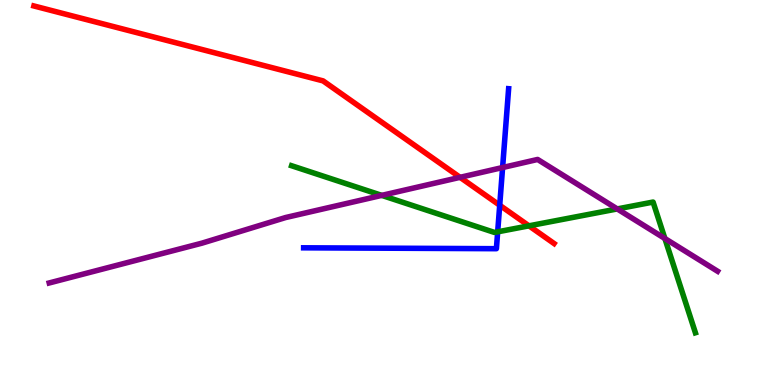[{'lines': ['blue', 'red'], 'intersections': [{'x': 6.45, 'y': 4.67}]}, {'lines': ['green', 'red'], 'intersections': [{'x': 6.83, 'y': 4.13}]}, {'lines': ['purple', 'red'], 'intersections': [{'x': 5.94, 'y': 5.39}]}, {'lines': ['blue', 'green'], 'intersections': [{'x': 6.42, 'y': 3.98}]}, {'lines': ['blue', 'purple'], 'intersections': [{'x': 6.49, 'y': 5.65}]}, {'lines': ['green', 'purple'], 'intersections': [{'x': 4.93, 'y': 4.93}, {'x': 7.96, 'y': 4.57}, {'x': 8.58, 'y': 3.8}]}]